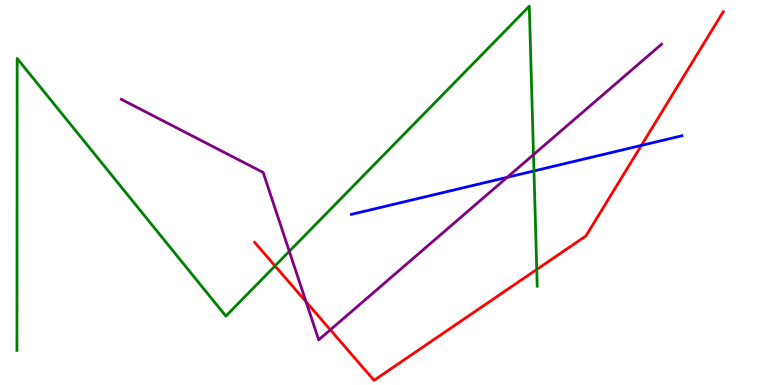[{'lines': ['blue', 'red'], 'intersections': [{'x': 8.28, 'y': 6.22}]}, {'lines': ['green', 'red'], 'intersections': [{'x': 3.55, 'y': 3.09}, {'x': 6.93, 'y': 3.0}]}, {'lines': ['purple', 'red'], 'intersections': [{'x': 3.95, 'y': 2.16}, {'x': 4.26, 'y': 1.43}]}, {'lines': ['blue', 'green'], 'intersections': [{'x': 6.89, 'y': 5.56}]}, {'lines': ['blue', 'purple'], 'intersections': [{'x': 6.54, 'y': 5.39}]}, {'lines': ['green', 'purple'], 'intersections': [{'x': 3.73, 'y': 3.47}, {'x': 6.88, 'y': 5.98}]}]